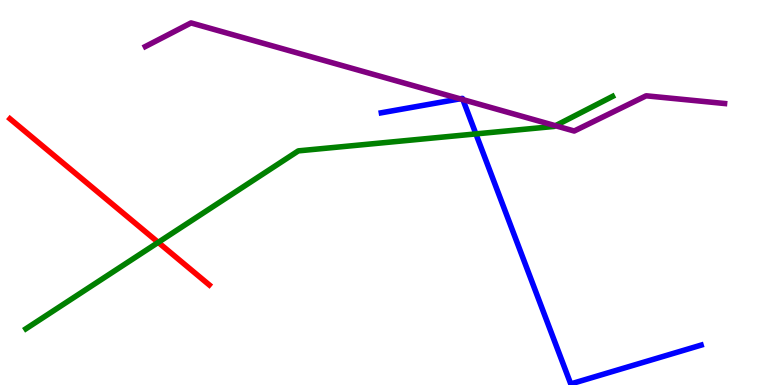[{'lines': ['blue', 'red'], 'intersections': []}, {'lines': ['green', 'red'], 'intersections': [{'x': 2.04, 'y': 3.7}]}, {'lines': ['purple', 'red'], 'intersections': []}, {'lines': ['blue', 'green'], 'intersections': [{'x': 6.14, 'y': 6.52}]}, {'lines': ['blue', 'purple'], 'intersections': [{'x': 5.94, 'y': 7.43}, {'x': 5.97, 'y': 7.41}]}, {'lines': ['green', 'purple'], 'intersections': [{'x': 7.17, 'y': 6.73}]}]